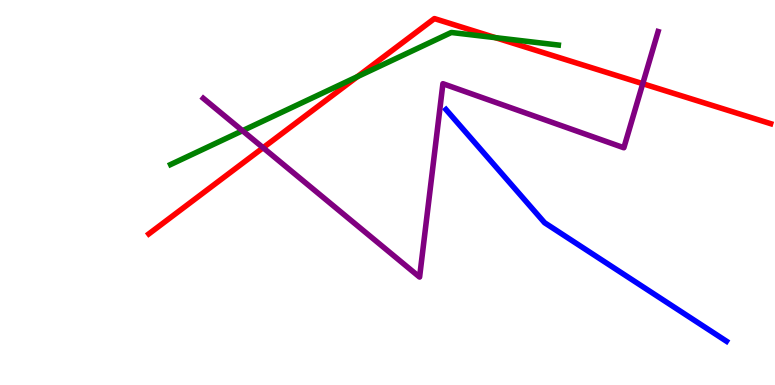[{'lines': ['blue', 'red'], 'intersections': []}, {'lines': ['green', 'red'], 'intersections': [{'x': 4.61, 'y': 8.01}, {'x': 6.39, 'y': 9.02}]}, {'lines': ['purple', 'red'], 'intersections': [{'x': 3.39, 'y': 6.16}, {'x': 8.29, 'y': 7.83}]}, {'lines': ['blue', 'green'], 'intersections': []}, {'lines': ['blue', 'purple'], 'intersections': []}, {'lines': ['green', 'purple'], 'intersections': [{'x': 3.13, 'y': 6.6}]}]